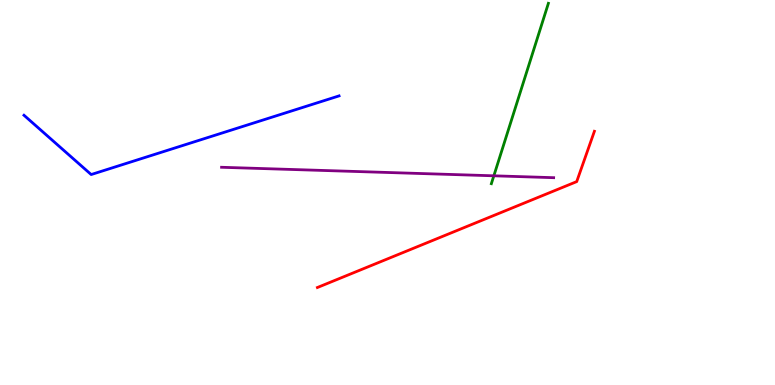[{'lines': ['blue', 'red'], 'intersections': []}, {'lines': ['green', 'red'], 'intersections': []}, {'lines': ['purple', 'red'], 'intersections': []}, {'lines': ['blue', 'green'], 'intersections': []}, {'lines': ['blue', 'purple'], 'intersections': []}, {'lines': ['green', 'purple'], 'intersections': [{'x': 6.37, 'y': 5.43}]}]